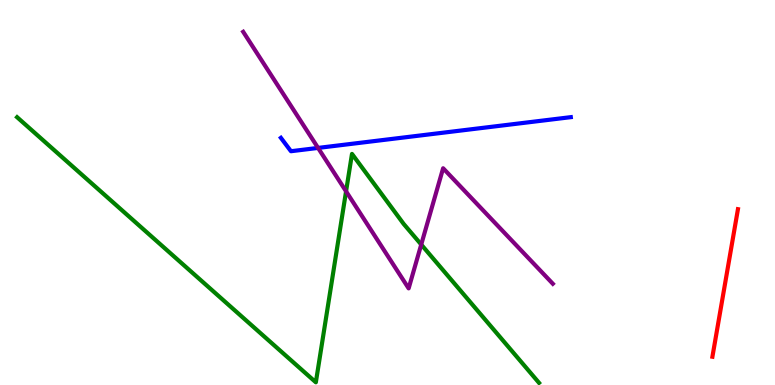[{'lines': ['blue', 'red'], 'intersections': []}, {'lines': ['green', 'red'], 'intersections': []}, {'lines': ['purple', 'red'], 'intersections': []}, {'lines': ['blue', 'green'], 'intersections': []}, {'lines': ['blue', 'purple'], 'intersections': [{'x': 4.1, 'y': 6.16}]}, {'lines': ['green', 'purple'], 'intersections': [{'x': 4.47, 'y': 5.03}, {'x': 5.44, 'y': 3.65}]}]